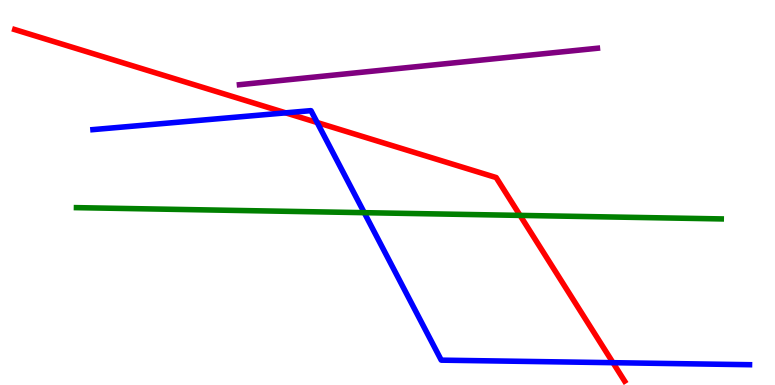[{'lines': ['blue', 'red'], 'intersections': [{'x': 3.69, 'y': 7.07}, {'x': 4.09, 'y': 6.82}, {'x': 7.91, 'y': 0.58}]}, {'lines': ['green', 'red'], 'intersections': [{'x': 6.71, 'y': 4.41}]}, {'lines': ['purple', 'red'], 'intersections': []}, {'lines': ['blue', 'green'], 'intersections': [{'x': 4.7, 'y': 4.48}]}, {'lines': ['blue', 'purple'], 'intersections': []}, {'lines': ['green', 'purple'], 'intersections': []}]